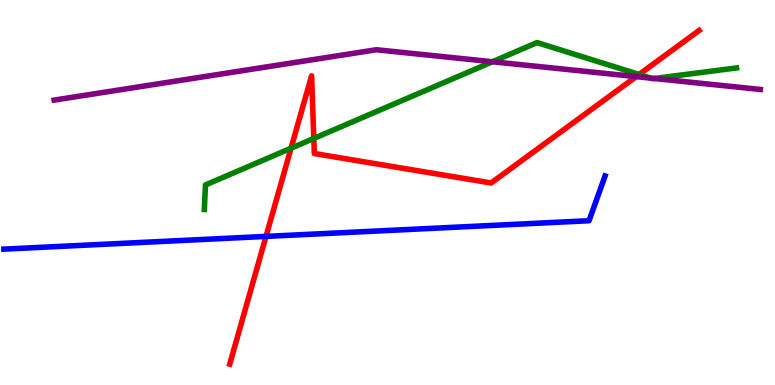[{'lines': ['blue', 'red'], 'intersections': [{'x': 3.43, 'y': 3.86}]}, {'lines': ['green', 'red'], 'intersections': [{'x': 3.76, 'y': 6.15}, {'x': 4.05, 'y': 6.4}, {'x': 8.25, 'y': 8.07}]}, {'lines': ['purple', 'red'], 'intersections': [{'x': 8.21, 'y': 8.01}]}, {'lines': ['blue', 'green'], 'intersections': []}, {'lines': ['blue', 'purple'], 'intersections': []}, {'lines': ['green', 'purple'], 'intersections': [{'x': 6.35, 'y': 8.4}, {'x': 8.4, 'y': 7.97}, {'x': 8.44, 'y': 7.96}]}]